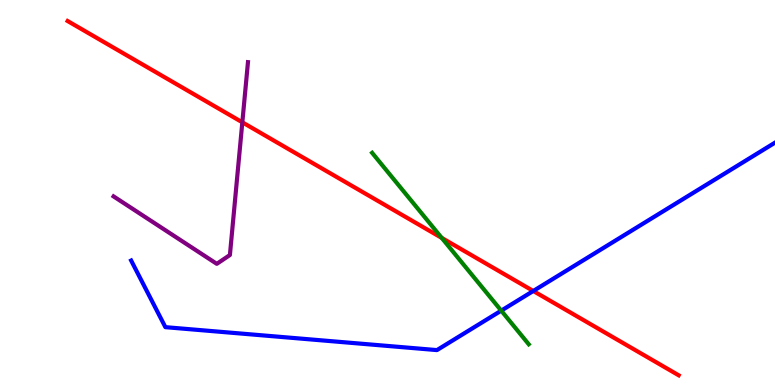[{'lines': ['blue', 'red'], 'intersections': [{'x': 6.88, 'y': 2.44}]}, {'lines': ['green', 'red'], 'intersections': [{'x': 5.7, 'y': 3.82}]}, {'lines': ['purple', 'red'], 'intersections': [{'x': 3.13, 'y': 6.82}]}, {'lines': ['blue', 'green'], 'intersections': [{'x': 6.47, 'y': 1.93}]}, {'lines': ['blue', 'purple'], 'intersections': []}, {'lines': ['green', 'purple'], 'intersections': []}]